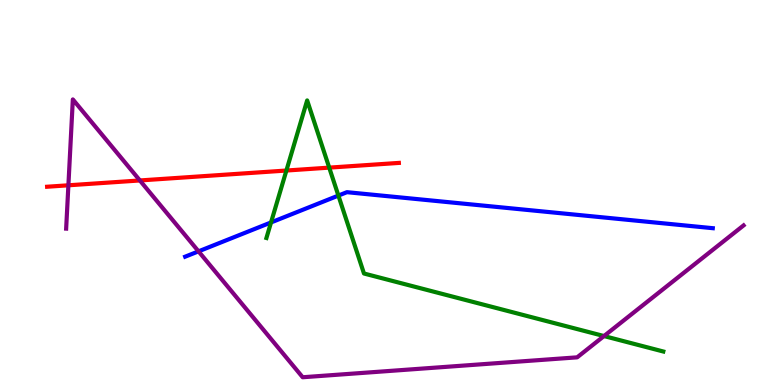[{'lines': ['blue', 'red'], 'intersections': []}, {'lines': ['green', 'red'], 'intersections': [{'x': 3.7, 'y': 5.57}, {'x': 4.25, 'y': 5.65}]}, {'lines': ['purple', 'red'], 'intersections': [{'x': 0.882, 'y': 5.19}, {'x': 1.8, 'y': 5.31}]}, {'lines': ['blue', 'green'], 'intersections': [{'x': 3.5, 'y': 4.22}, {'x': 4.37, 'y': 4.92}]}, {'lines': ['blue', 'purple'], 'intersections': [{'x': 2.56, 'y': 3.47}]}, {'lines': ['green', 'purple'], 'intersections': [{'x': 7.79, 'y': 1.27}]}]